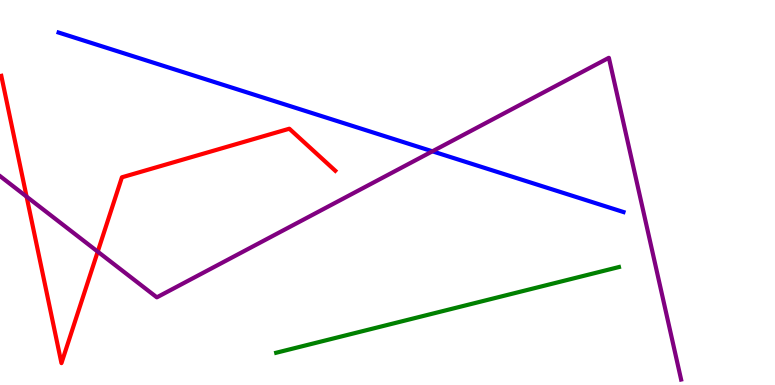[{'lines': ['blue', 'red'], 'intersections': []}, {'lines': ['green', 'red'], 'intersections': []}, {'lines': ['purple', 'red'], 'intersections': [{'x': 0.343, 'y': 4.89}, {'x': 1.26, 'y': 3.46}]}, {'lines': ['blue', 'green'], 'intersections': []}, {'lines': ['blue', 'purple'], 'intersections': [{'x': 5.58, 'y': 6.07}]}, {'lines': ['green', 'purple'], 'intersections': []}]